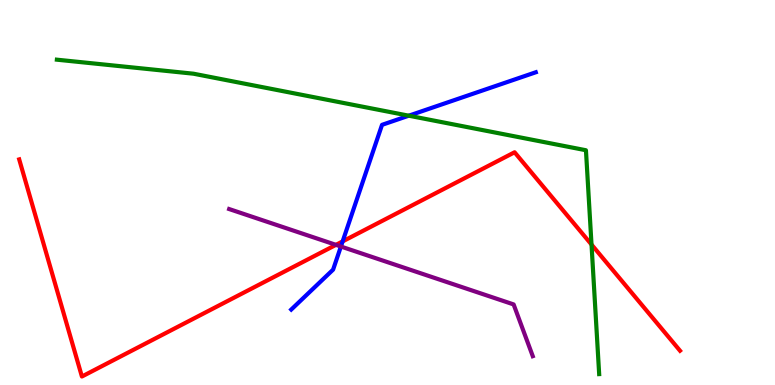[{'lines': ['blue', 'red'], 'intersections': [{'x': 4.42, 'y': 3.73}]}, {'lines': ['green', 'red'], 'intersections': [{'x': 7.63, 'y': 3.65}]}, {'lines': ['purple', 'red'], 'intersections': [{'x': 4.33, 'y': 3.64}]}, {'lines': ['blue', 'green'], 'intersections': [{'x': 5.27, 'y': 7.0}]}, {'lines': ['blue', 'purple'], 'intersections': [{'x': 4.4, 'y': 3.6}]}, {'lines': ['green', 'purple'], 'intersections': []}]